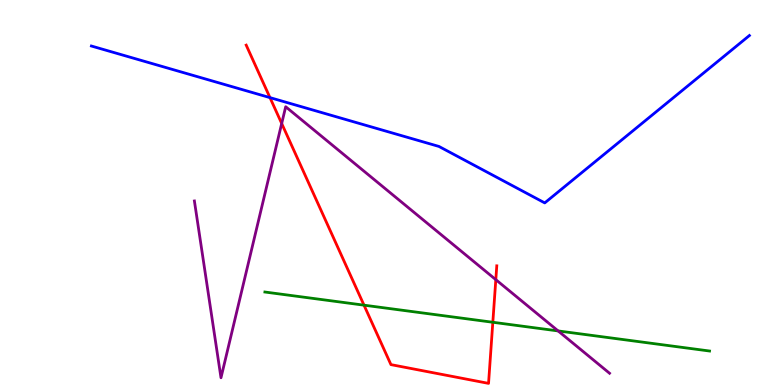[{'lines': ['blue', 'red'], 'intersections': [{'x': 3.48, 'y': 7.46}]}, {'lines': ['green', 'red'], 'intersections': [{'x': 4.7, 'y': 2.07}, {'x': 6.36, 'y': 1.63}]}, {'lines': ['purple', 'red'], 'intersections': [{'x': 3.63, 'y': 6.79}, {'x': 6.4, 'y': 2.74}]}, {'lines': ['blue', 'green'], 'intersections': []}, {'lines': ['blue', 'purple'], 'intersections': []}, {'lines': ['green', 'purple'], 'intersections': [{'x': 7.2, 'y': 1.4}]}]